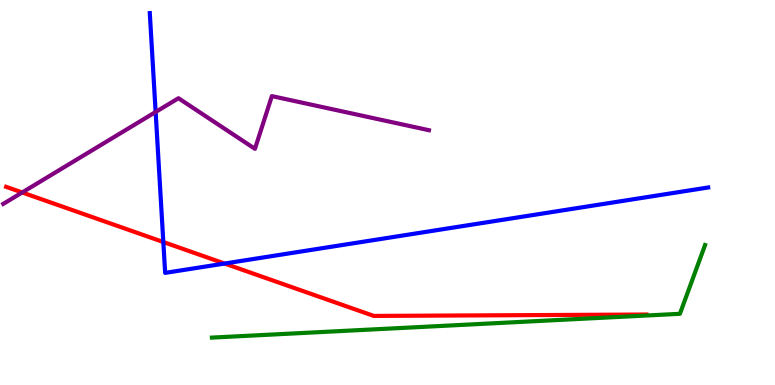[{'lines': ['blue', 'red'], 'intersections': [{'x': 2.11, 'y': 3.71}, {'x': 2.9, 'y': 3.15}]}, {'lines': ['green', 'red'], 'intersections': []}, {'lines': ['purple', 'red'], 'intersections': [{'x': 0.286, 'y': 5.0}]}, {'lines': ['blue', 'green'], 'intersections': []}, {'lines': ['blue', 'purple'], 'intersections': [{'x': 2.01, 'y': 7.09}]}, {'lines': ['green', 'purple'], 'intersections': []}]